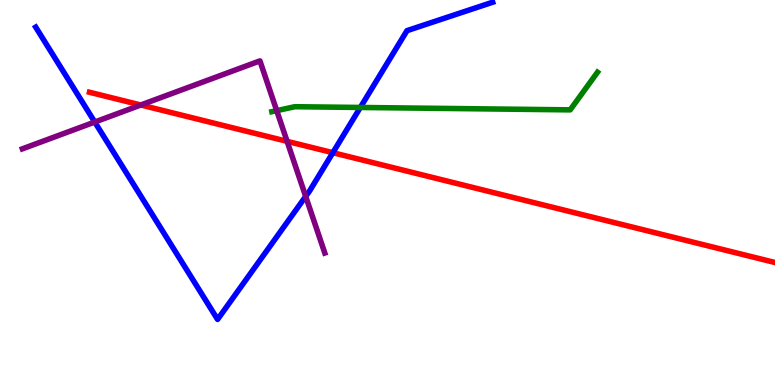[{'lines': ['blue', 'red'], 'intersections': [{'x': 4.29, 'y': 6.03}]}, {'lines': ['green', 'red'], 'intersections': []}, {'lines': ['purple', 'red'], 'intersections': [{'x': 1.82, 'y': 7.27}, {'x': 3.7, 'y': 6.33}]}, {'lines': ['blue', 'green'], 'intersections': [{'x': 4.65, 'y': 7.21}]}, {'lines': ['blue', 'purple'], 'intersections': [{'x': 1.22, 'y': 6.83}, {'x': 3.94, 'y': 4.9}]}, {'lines': ['green', 'purple'], 'intersections': [{'x': 3.57, 'y': 7.13}]}]